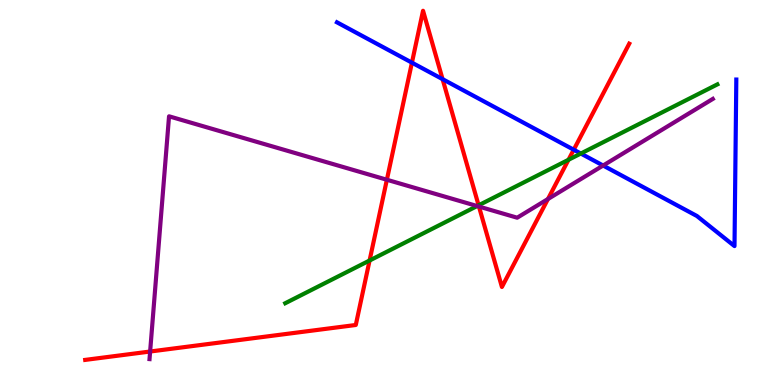[{'lines': ['blue', 'red'], 'intersections': [{'x': 5.32, 'y': 8.37}, {'x': 5.71, 'y': 7.94}, {'x': 7.4, 'y': 6.11}]}, {'lines': ['green', 'red'], 'intersections': [{'x': 4.77, 'y': 3.23}, {'x': 6.18, 'y': 4.67}, {'x': 7.34, 'y': 5.85}]}, {'lines': ['purple', 'red'], 'intersections': [{'x': 1.94, 'y': 0.87}, {'x': 4.99, 'y': 5.33}, {'x': 6.18, 'y': 4.63}, {'x': 7.07, 'y': 4.83}]}, {'lines': ['blue', 'green'], 'intersections': [{'x': 7.49, 'y': 6.01}]}, {'lines': ['blue', 'purple'], 'intersections': [{'x': 7.78, 'y': 5.7}]}, {'lines': ['green', 'purple'], 'intersections': [{'x': 6.16, 'y': 4.65}]}]